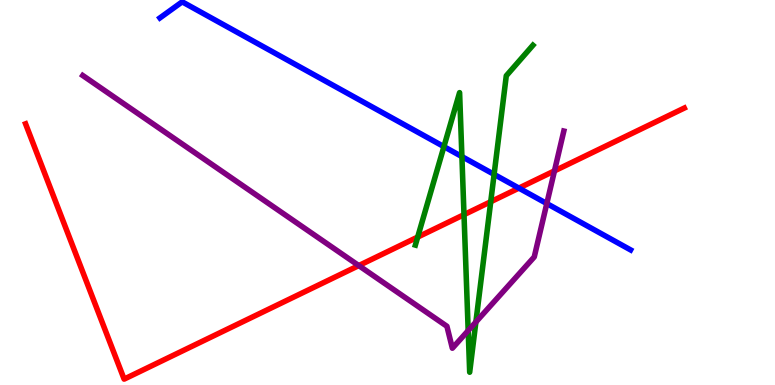[{'lines': ['blue', 'red'], 'intersections': [{'x': 6.7, 'y': 5.11}]}, {'lines': ['green', 'red'], 'intersections': [{'x': 5.39, 'y': 3.84}, {'x': 5.99, 'y': 4.42}, {'x': 6.33, 'y': 4.76}]}, {'lines': ['purple', 'red'], 'intersections': [{'x': 4.63, 'y': 3.1}, {'x': 7.15, 'y': 5.56}]}, {'lines': ['blue', 'green'], 'intersections': [{'x': 5.73, 'y': 6.19}, {'x': 5.96, 'y': 5.93}, {'x': 6.38, 'y': 5.47}]}, {'lines': ['blue', 'purple'], 'intersections': [{'x': 7.06, 'y': 4.71}]}, {'lines': ['green', 'purple'], 'intersections': [{'x': 6.04, 'y': 1.41}, {'x': 6.14, 'y': 1.64}]}]